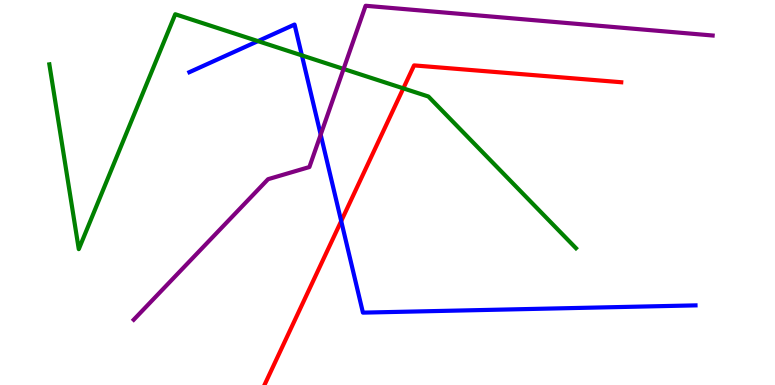[{'lines': ['blue', 'red'], 'intersections': [{'x': 4.4, 'y': 4.26}]}, {'lines': ['green', 'red'], 'intersections': [{'x': 5.2, 'y': 7.7}]}, {'lines': ['purple', 'red'], 'intersections': []}, {'lines': ['blue', 'green'], 'intersections': [{'x': 3.33, 'y': 8.93}, {'x': 3.9, 'y': 8.56}]}, {'lines': ['blue', 'purple'], 'intersections': [{'x': 4.14, 'y': 6.5}]}, {'lines': ['green', 'purple'], 'intersections': [{'x': 4.43, 'y': 8.21}]}]